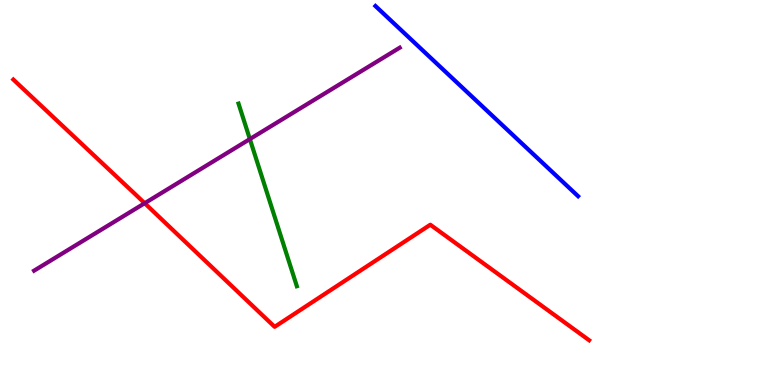[{'lines': ['blue', 'red'], 'intersections': []}, {'lines': ['green', 'red'], 'intersections': []}, {'lines': ['purple', 'red'], 'intersections': [{'x': 1.87, 'y': 4.72}]}, {'lines': ['blue', 'green'], 'intersections': []}, {'lines': ['blue', 'purple'], 'intersections': []}, {'lines': ['green', 'purple'], 'intersections': [{'x': 3.22, 'y': 6.39}]}]